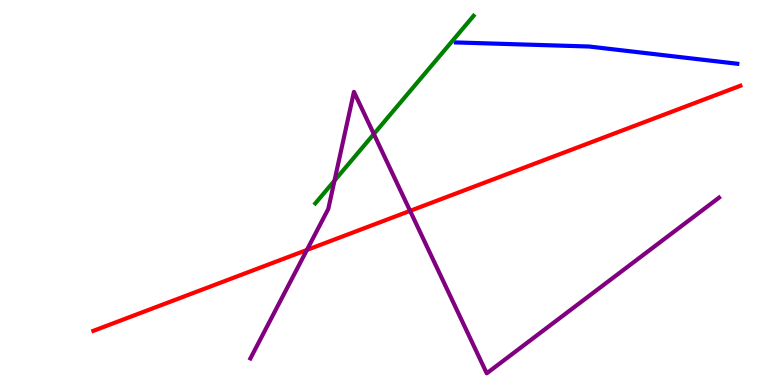[{'lines': ['blue', 'red'], 'intersections': []}, {'lines': ['green', 'red'], 'intersections': []}, {'lines': ['purple', 'red'], 'intersections': [{'x': 3.96, 'y': 3.51}, {'x': 5.29, 'y': 4.52}]}, {'lines': ['blue', 'green'], 'intersections': []}, {'lines': ['blue', 'purple'], 'intersections': []}, {'lines': ['green', 'purple'], 'intersections': [{'x': 4.32, 'y': 5.31}, {'x': 4.82, 'y': 6.52}]}]